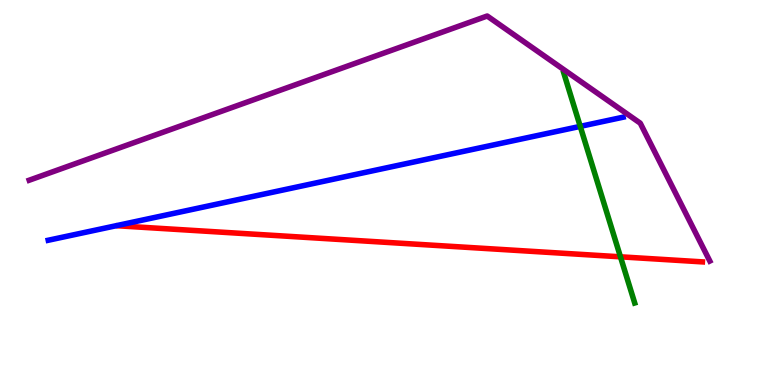[{'lines': ['blue', 'red'], 'intersections': []}, {'lines': ['green', 'red'], 'intersections': [{'x': 8.01, 'y': 3.33}]}, {'lines': ['purple', 'red'], 'intersections': []}, {'lines': ['blue', 'green'], 'intersections': [{'x': 7.49, 'y': 6.72}]}, {'lines': ['blue', 'purple'], 'intersections': []}, {'lines': ['green', 'purple'], 'intersections': []}]